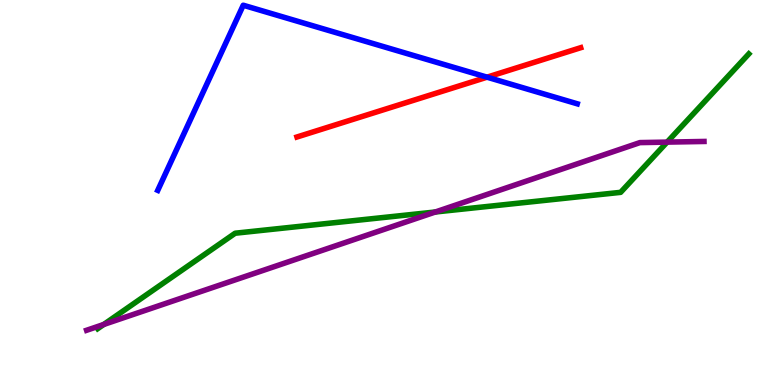[{'lines': ['blue', 'red'], 'intersections': [{'x': 6.28, 'y': 8.0}]}, {'lines': ['green', 'red'], 'intersections': []}, {'lines': ['purple', 'red'], 'intersections': []}, {'lines': ['blue', 'green'], 'intersections': []}, {'lines': ['blue', 'purple'], 'intersections': []}, {'lines': ['green', 'purple'], 'intersections': [{'x': 1.34, 'y': 1.57}, {'x': 5.62, 'y': 4.49}, {'x': 8.61, 'y': 6.31}]}]